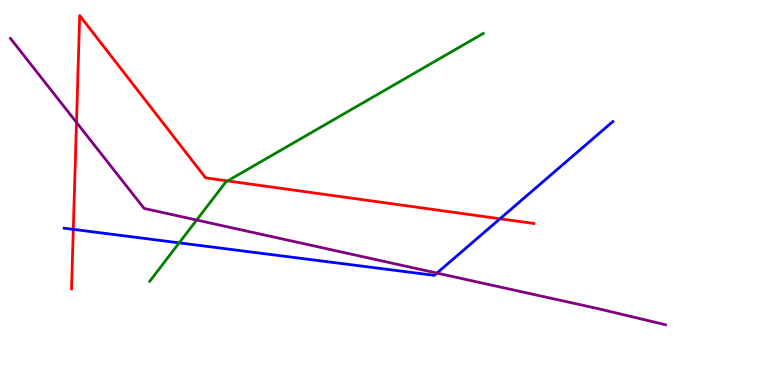[{'lines': ['blue', 'red'], 'intersections': [{'x': 0.946, 'y': 4.04}, {'x': 6.45, 'y': 4.32}]}, {'lines': ['green', 'red'], 'intersections': [{'x': 2.94, 'y': 5.3}]}, {'lines': ['purple', 'red'], 'intersections': [{'x': 0.987, 'y': 6.82}]}, {'lines': ['blue', 'green'], 'intersections': [{'x': 2.31, 'y': 3.69}]}, {'lines': ['blue', 'purple'], 'intersections': [{'x': 5.64, 'y': 2.91}]}, {'lines': ['green', 'purple'], 'intersections': [{'x': 2.54, 'y': 4.28}]}]